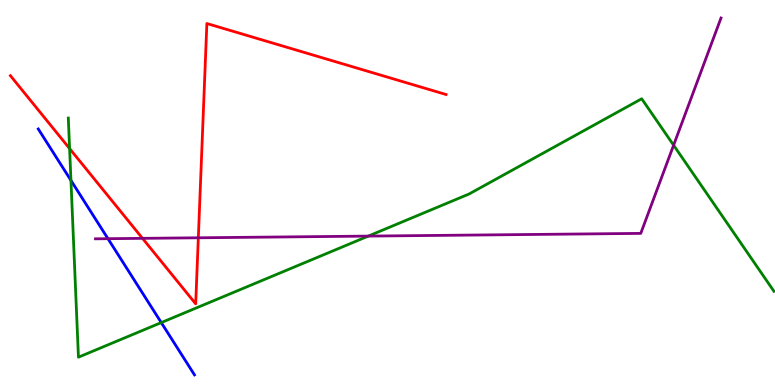[{'lines': ['blue', 'red'], 'intersections': []}, {'lines': ['green', 'red'], 'intersections': [{'x': 0.898, 'y': 6.14}]}, {'lines': ['purple', 'red'], 'intersections': [{'x': 1.84, 'y': 3.81}, {'x': 2.56, 'y': 3.82}]}, {'lines': ['blue', 'green'], 'intersections': [{'x': 0.915, 'y': 5.31}, {'x': 2.08, 'y': 1.62}]}, {'lines': ['blue', 'purple'], 'intersections': [{'x': 1.39, 'y': 3.8}]}, {'lines': ['green', 'purple'], 'intersections': [{'x': 4.75, 'y': 3.87}, {'x': 8.69, 'y': 6.23}]}]